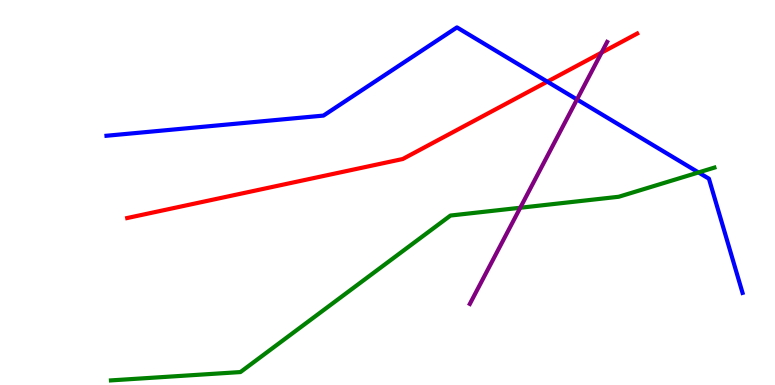[{'lines': ['blue', 'red'], 'intersections': [{'x': 7.06, 'y': 7.88}]}, {'lines': ['green', 'red'], 'intersections': []}, {'lines': ['purple', 'red'], 'intersections': [{'x': 7.76, 'y': 8.63}]}, {'lines': ['blue', 'green'], 'intersections': [{'x': 9.01, 'y': 5.52}]}, {'lines': ['blue', 'purple'], 'intersections': [{'x': 7.45, 'y': 7.42}]}, {'lines': ['green', 'purple'], 'intersections': [{'x': 6.71, 'y': 4.6}]}]